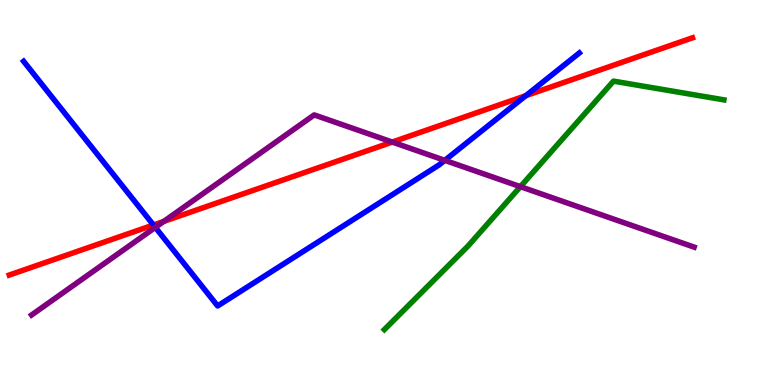[{'lines': ['blue', 'red'], 'intersections': [{'x': 1.98, 'y': 4.16}, {'x': 6.78, 'y': 7.51}]}, {'lines': ['green', 'red'], 'intersections': []}, {'lines': ['purple', 'red'], 'intersections': [{'x': 2.11, 'y': 4.25}, {'x': 5.06, 'y': 6.31}]}, {'lines': ['blue', 'green'], 'intersections': []}, {'lines': ['blue', 'purple'], 'intersections': [{'x': 2.0, 'y': 4.09}, {'x': 5.74, 'y': 5.84}]}, {'lines': ['green', 'purple'], 'intersections': [{'x': 6.71, 'y': 5.15}]}]